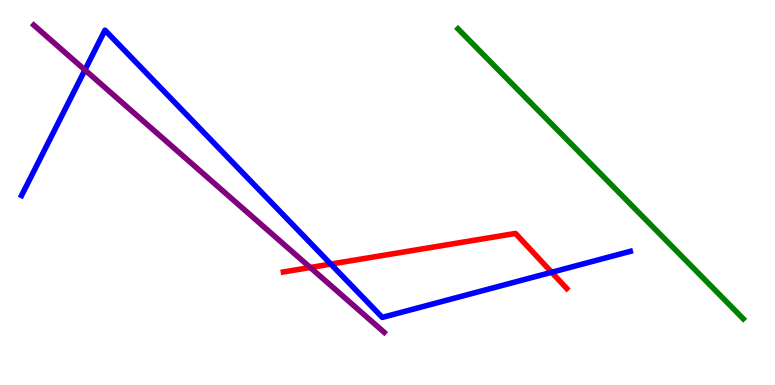[{'lines': ['blue', 'red'], 'intersections': [{'x': 4.27, 'y': 3.14}, {'x': 7.12, 'y': 2.93}]}, {'lines': ['green', 'red'], 'intersections': []}, {'lines': ['purple', 'red'], 'intersections': [{'x': 4.0, 'y': 3.05}]}, {'lines': ['blue', 'green'], 'intersections': []}, {'lines': ['blue', 'purple'], 'intersections': [{'x': 1.1, 'y': 8.18}]}, {'lines': ['green', 'purple'], 'intersections': []}]